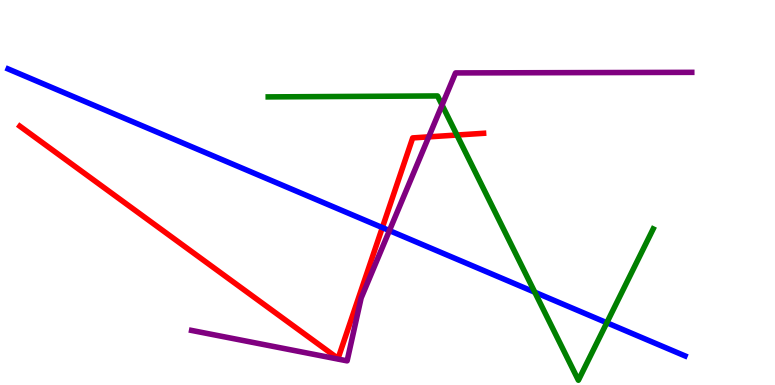[{'lines': ['blue', 'red'], 'intersections': [{'x': 4.93, 'y': 4.09}]}, {'lines': ['green', 'red'], 'intersections': [{'x': 5.9, 'y': 6.49}]}, {'lines': ['purple', 'red'], 'intersections': [{'x': 5.53, 'y': 6.45}]}, {'lines': ['blue', 'green'], 'intersections': [{'x': 6.9, 'y': 2.41}, {'x': 7.83, 'y': 1.62}]}, {'lines': ['blue', 'purple'], 'intersections': [{'x': 5.02, 'y': 4.01}]}, {'lines': ['green', 'purple'], 'intersections': [{'x': 5.7, 'y': 7.27}]}]